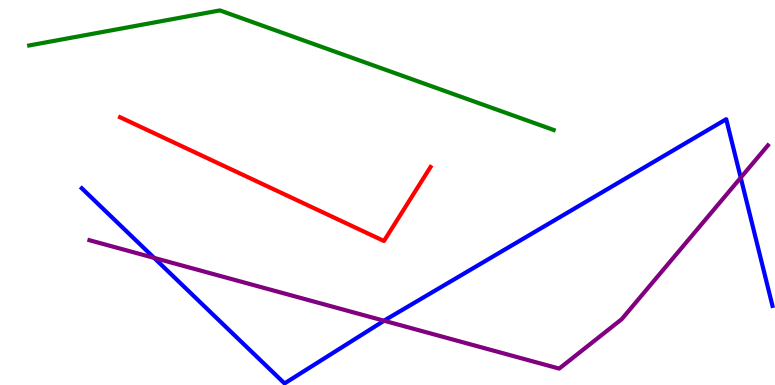[{'lines': ['blue', 'red'], 'intersections': []}, {'lines': ['green', 'red'], 'intersections': []}, {'lines': ['purple', 'red'], 'intersections': []}, {'lines': ['blue', 'green'], 'intersections': []}, {'lines': ['blue', 'purple'], 'intersections': [{'x': 1.99, 'y': 3.3}, {'x': 4.96, 'y': 1.67}, {'x': 9.56, 'y': 5.38}]}, {'lines': ['green', 'purple'], 'intersections': []}]